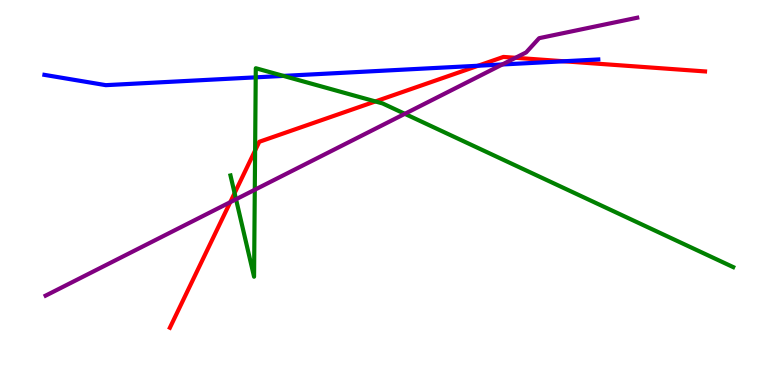[{'lines': ['blue', 'red'], 'intersections': [{'x': 6.17, 'y': 8.29}, {'x': 7.28, 'y': 8.41}]}, {'lines': ['green', 'red'], 'intersections': [{'x': 3.03, 'y': 4.98}, {'x': 3.29, 'y': 6.09}, {'x': 4.84, 'y': 7.37}]}, {'lines': ['purple', 'red'], 'intersections': [{'x': 2.97, 'y': 4.75}, {'x': 6.65, 'y': 8.5}]}, {'lines': ['blue', 'green'], 'intersections': [{'x': 3.3, 'y': 7.99}, {'x': 3.66, 'y': 8.03}]}, {'lines': ['blue', 'purple'], 'intersections': [{'x': 6.48, 'y': 8.33}]}, {'lines': ['green', 'purple'], 'intersections': [{'x': 3.05, 'y': 4.82}, {'x': 3.29, 'y': 5.07}, {'x': 5.22, 'y': 7.04}]}]